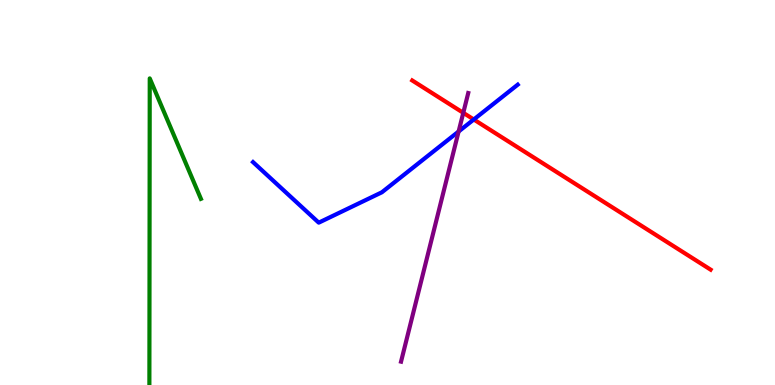[{'lines': ['blue', 'red'], 'intersections': [{'x': 6.11, 'y': 6.9}]}, {'lines': ['green', 'red'], 'intersections': []}, {'lines': ['purple', 'red'], 'intersections': [{'x': 5.98, 'y': 7.07}]}, {'lines': ['blue', 'green'], 'intersections': []}, {'lines': ['blue', 'purple'], 'intersections': [{'x': 5.92, 'y': 6.58}]}, {'lines': ['green', 'purple'], 'intersections': []}]